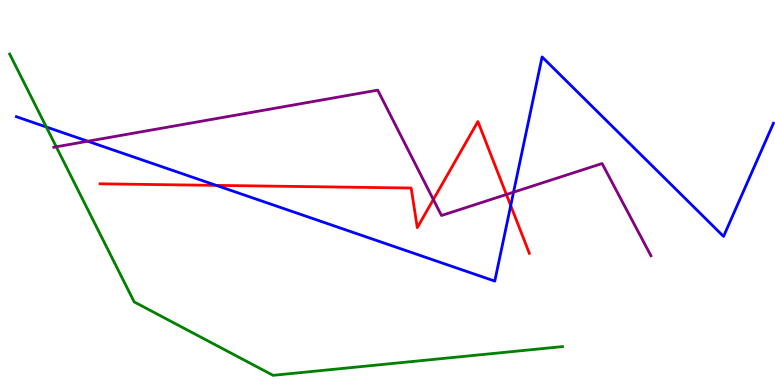[{'lines': ['blue', 'red'], 'intersections': [{'x': 2.79, 'y': 5.18}, {'x': 6.59, 'y': 4.66}]}, {'lines': ['green', 'red'], 'intersections': []}, {'lines': ['purple', 'red'], 'intersections': [{'x': 5.59, 'y': 4.82}, {'x': 6.53, 'y': 4.95}]}, {'lines': ['blue', 'green'], 'intersections': [{'x': 0.598, 'y': 6.7}]}, {'lines': ['blue', 'purple'], 'intersections': [{'x': 1.13, 'y': 6.33}, {'x': 6.63, 'y': 5.01}]}, {'lines': ['green', 'purple'], 'intersections': [{'x': 0.726, 'y': 6.19}]}]